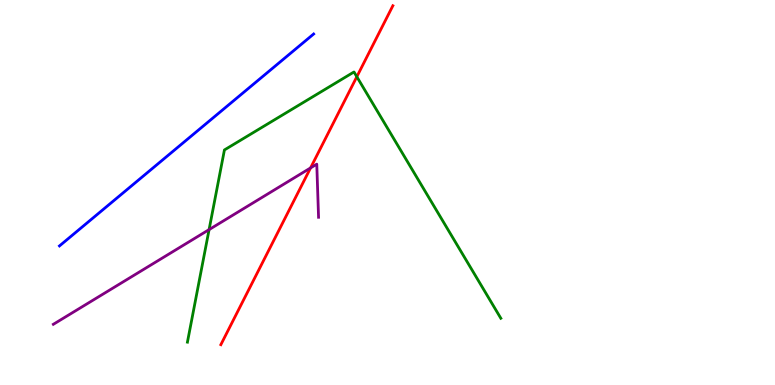[{'lines': ['blue', 'red'], 'intersections': []}, {'lines': ['green', 'red'], 'intersections': [{'x': 4.6, 'y': 8.01}]}, {'lines': ['purple', 'red'], 'intersections': [{'x': 4.01, 'y': 5.64}]}, {'lines': ['blue', 'green'], 'intersections': []}, {'lines': ['blue', 'purple'], 'intersections': []}, {'lines': ['green', 'purple'], 'intersections': [{'x': 2.7, 'y': 4.04}]}]